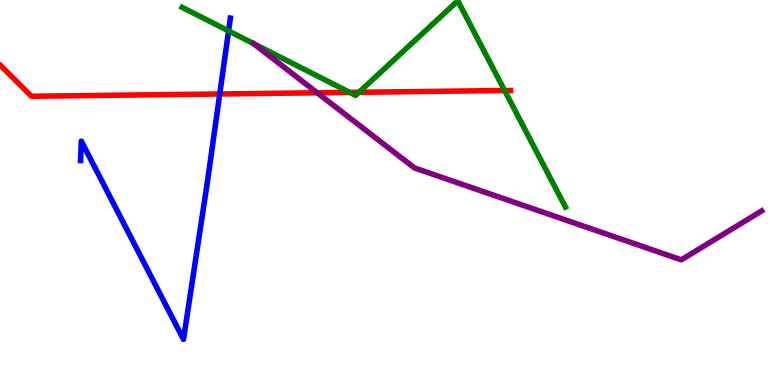[{'lines': ['blue', 'red'], 'intersections': [{'x': 2.84, 'y': 7.56}]}, {'lines': ['green', 'red'], 'intersections': [{'x': 4.51, 'y': 7.6}, {'x': 4.63, 'y': 7.6}, {'x': 6.51, 'y': 7.65}]}, {'lines': ['purple', 'red'], 'intersections': [{'x': 4.09, 'y': 7.59}]}, {'lines': ['blue', 'green'], 'intersections': [{'x': 2.95, 'y': 9.2}]}, {'lines': ['blue', 'purple'], 'intersections': []}, {'lines': ['green', 'purple'], 'intersections': []}]